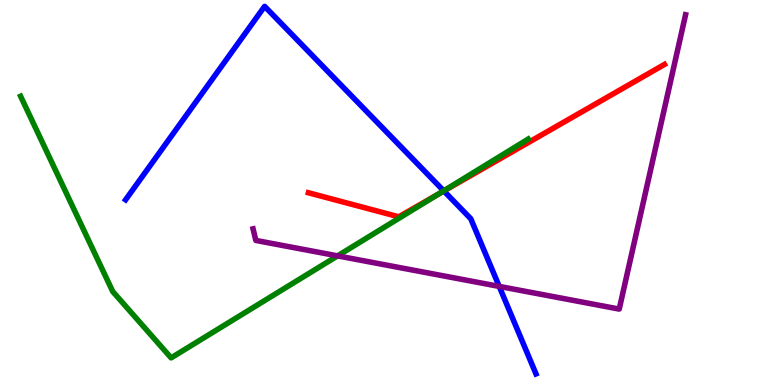[{'lines': ['blue', 'red'], 'intersections': [{'x': 5.73, 'y': 5.04}]}, {'lines': ['green', 'red'], 'intersections': [{'x': 5.66, 'y': 4.96}]}, {'lines': ['purple', 'red'], 'intersections': []}, {'lines': ['blue', 'green'], 'intersections': [{'x': 5.73, 'y': 5.04}]}, {'lines': ['blue', 'purple'], 'intersections': [{'x': 6.44, 'y': 2.56}]}, {'lines': ['green', 'purple'], 'intersections': [{'x': 4.36, 'y': 3.35}]}]